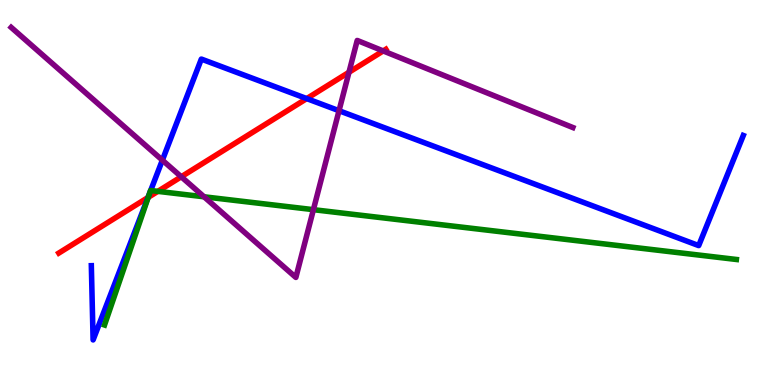[{'lines': ['blue', 'red'], 'intersections': [{'x': 1.91, 'y': 4.87}, {'x': 3.96, 'y': 7.44}]}, {'lines': ['green', 'red'], 'intersections': [{'x': 1.91, 'y': 4.87}, {'x': 2.04, 'y': 5.03}]}, {'lines': ['purple', 'red'], 'intersections': [{'x': 2.34, 'y': 5.41}, {'x': 4.5, 'y': 8.12}, {'x': 4.94, 'y': 8.68}]}, {'lines': ['blue', 'green'], 'intersections': [{'x': 1.93, 'y': 4.96}, {'x': 1.94, 'y': 5.05}]}, {'lines': ['blue', 'purple'], 'intersections': [{'x': 2.1, 'y': 5.84}, {'x': 4.37, 'y': 7.12}]}, {'lines': ['green', 'purple'], 'intersections': [{'x': 2.63, 'y': 4.89}, {'x': 4.04, 'y': 4.55}]}]